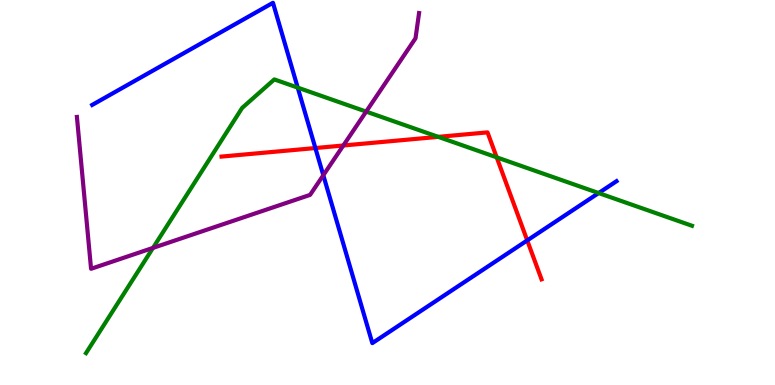[{'lines': ['blue', 'red'], 'intersections': [{'x': 4.07, 'y': 6.15}, {'x': 6.8, 'y': 3.76}]}, {'lines': ['green', 'red'], 'intersections': [{'x': 5.65, 'y': 6.45}, {'x': 6.41, 'y': 5.91}]}, {'lines': ['purple', 'red'], 'intersections': [{'x': 4.43, 'y': 6.22}]}, {'lines': ['blue', 'green'], 'intersections': [{'x': 3.84, 'y': 7.72}, {'x': 7.72, 'y': 4.99}]}, {'lines': ['blue', 'purple'], 'intersections': [{'x': 4.17, 'y': 5.45}]}, {'lines': ['green', 'purple'], 'intersections': [{'x': 1.97, 'y': 3.56}, {'x': 4.72, 'y': 7.1}]}]